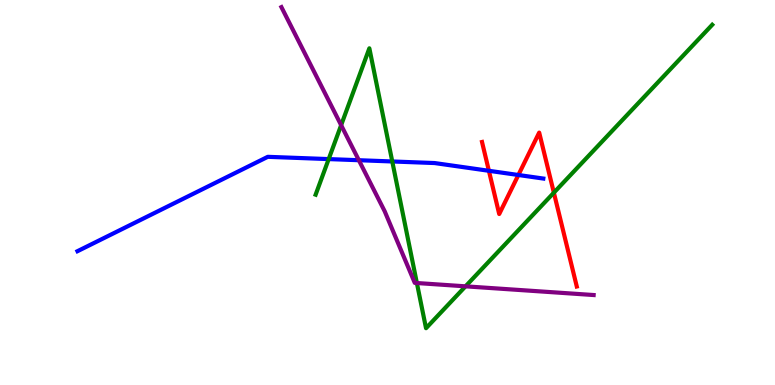[{'lines': ['blue', 'red'], 'intersections': [{'x': 6.31, 'y': 5.56}, {'x': 6.69, 'y': 5.45}]}, {'lines': ['green', 'red'], 'intersections': [{'x': 7.15, 'y': 5.0}]}, {'lines': ['purple', 'red'], 'intersections': []}, {'lines': ['blue', 'green'], 'intersections': [{'x': 4.24, 'y': 5.87}, {'x': 5.06, 'y': 5.81}]}, {'lines': ['blue', 'purple'], 'intersections': [{'x': 4.63, 'y': 5.84}]}, {'lines': ['green', 'purple'], 'intersections': [{'x': 4.4, 'y': 6.75}, {'x': 5.38, 'y': 2.65}, {'x': 6.01, 'y': 2.56}]}]